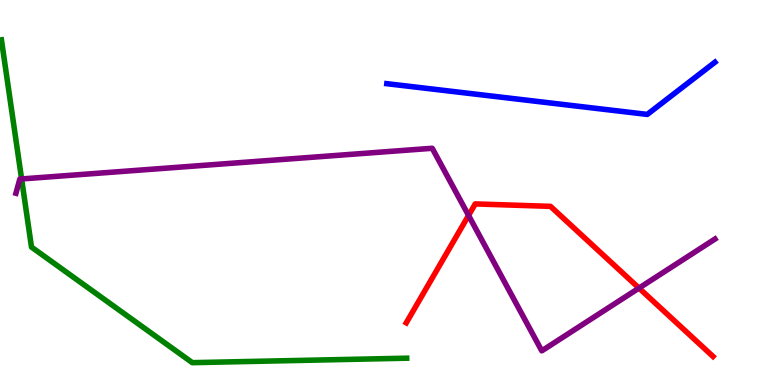[{'lines': ['blue', 'red'], 'intersections': []}, {'lines': ['green', 'red'], 'intersections': []}, {'lines': ['purple', 'red'], 'intersections': [{'x': 6.05, 'y': 4.4}, {'x': 8.25, 'y': 2.52}]}, {'lines': ['blue', 'green'], 'intersections': []}, {'lines': ['blue', 'purple'], 'intersections': []}, {'lines': ['green', 'purple'], 'intersections': [{'x': 0.279, 'y': 5.35}]}]